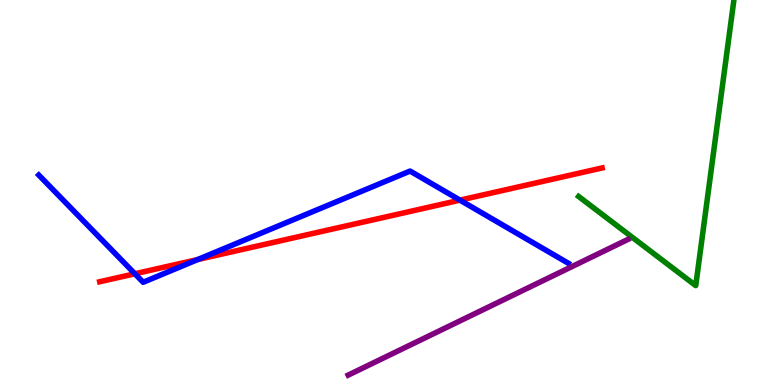[{'lines': ['blue', 'red'], 'intersections': [{'x': 1.74, 'y': 2.89}, {'x': 2.55, 'y': 3.26}, {'x': 5.94, 'y': 4.8}]}, {'lines': ['green', 'red'], 'intersections': []}, {'lines': ['purple', 'red'], 'intersections': []}, {'lines': ['blue', 'green'], 'intersections': []}, {'lines': ['blue', 'purple'], 'intersections': []}, {'lines': ['green', 'purple'], 'intersections': []}]